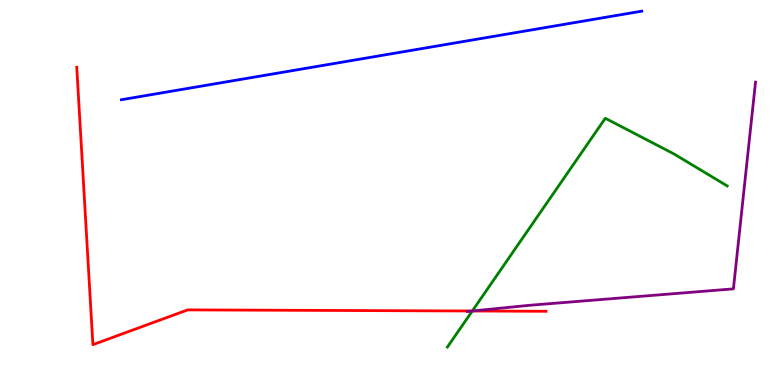[{'lines': ['blue', 'red'], 'intersections': []}, {'lines': ['green', 'red'], 'intersections': [{'x': 6.09, 'y': 1.92}]}, {'lines': ['purple', 'red'], 'intersections': [{'x': 6.09, 'y': 1.92}]}, {'lines': ['blue', 'green'], 'intersections': []}, {'lines': ['blue', 'purple'], 'intersections': []}, {'lines': ['green', 'purple'], 'intersections': [{'x': 6.09, 'y': 1.92}]}]